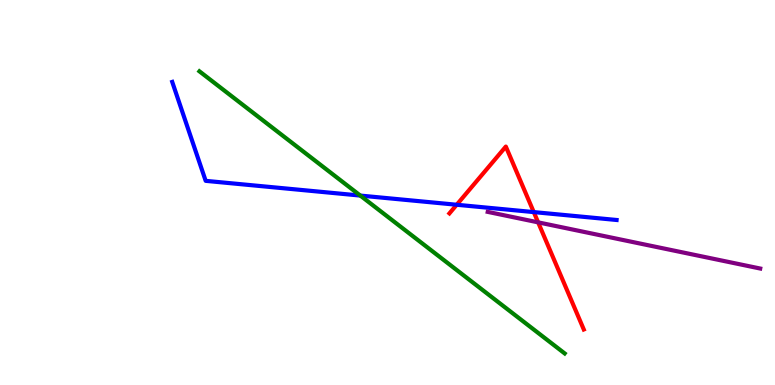[{'lines': ['blue', 'red'], 'intersections': [{'x': 5.89, 'y': 4.68}, {'x': 6.89, 'y': 4.49}]}, {'lines': ['green', 'red'], 'intersections': []}, {'lines': ['purple', 'red'], 'intersections': [{'x': 6.94, 'y': 4.22}]}, {'lines': ['blue', 'green'], 'intersections': [{'x': 4.65, 'y': 4.92}]}, {'lines': ['blue', 'purple'], 'intersections': []}, {'lines': ['green', 'purple'], 'intersections': []}]